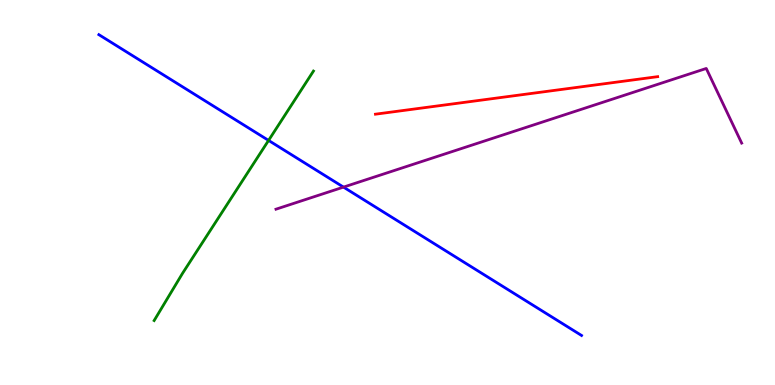[{'lines': ['blue', 'red'], 'intersections': []}, {'lines': ['green', 'red'], 'intersections': []}, {'lines': ['purple', 'red'], 'intersections': []}, {'lines': ['blue', 'green'], 'intersections': [{'x': 3.47, 'y': 6.35}]}, {'lines': ['blue', 'purple'], 'intersections': [{'x': 4.43, 'y': 5.14}]}, {'lines': ['green', 'purple'], 'intersections': []}]